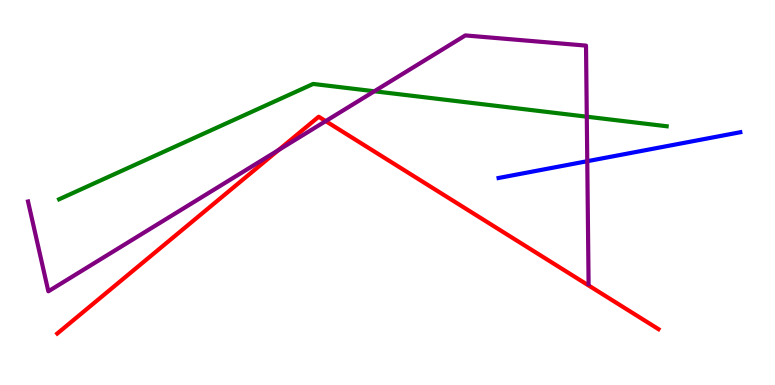[{'lines': ['blue', 'red'], 'intersections': []}, {'lines': ['green', 'red'], 'intersections': []}, {'lines': ['purple', 'red'], 'intersections': [{'x': 3.59, 'y': 6.1}, {'x': 4.2, 'y': 6.85}]}, {'lines': ['blue', 'green'], 'intersections': []}, {'lines': ['blue', 'purple'], 'intersections': [{'x': 7.58, 'y': 5.81}]}, {'lines': ['green', 'purple'], 'intersections': [{'x': 4.83, 'y': 7.63}, {'x': 7.57, 'y': 6.97}]}]